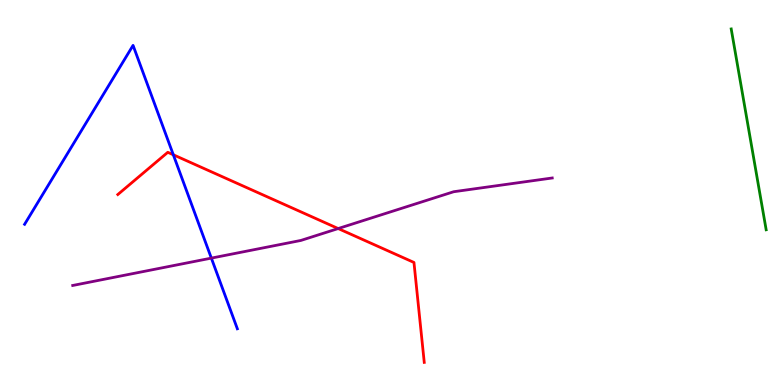[{'lines': ['blue', 'red'], 'intersections': [{'x': 2.24, 'y': 5.98}]}, {'lines': ['green', 'red'], 'intersections': []}, {'lines': ['purple', 'red'], 'intersections': [{'x': 4.36, 'y': 4.06}]}, {'lines': ['blue', 'green'], 'intersections': []}, {'lines': ['blue', 'purple'], 'intersections': [{'x': 2.73, 'y': 3.3}]}, {'lines': ['green', 'purple'], 'intersections': []}]